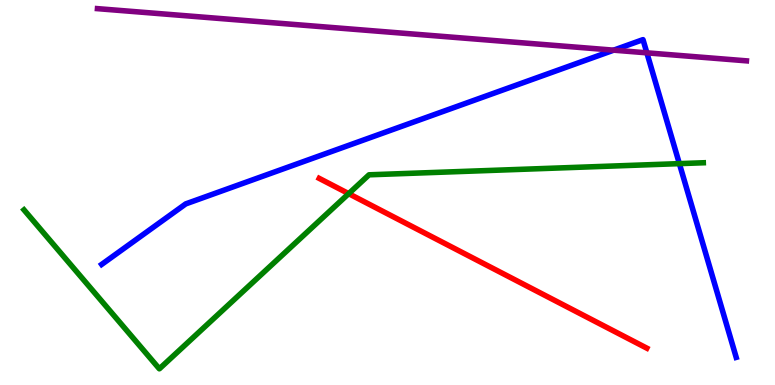[{'lines': ['blue', 'red'], 'intersections': []}, {'lines': ['green', 'red'], 'intersections': [{'x': 4.5, 'y': 4.97}]}, {'lines': ['purple', 'red'], 'intersections': []}, {'lines': ['blue', 'green'], 'intersections': [{'x': 8.77, 'y': 5.75}]}, {'lines': ['blue', 'purple'], 'intersections': [{'x': 7.92, 'y': 8.7}, {'x': 8.35, 'y': 8.63}]}, {'lines': ['green', 'purple'], 'intersections': []}]